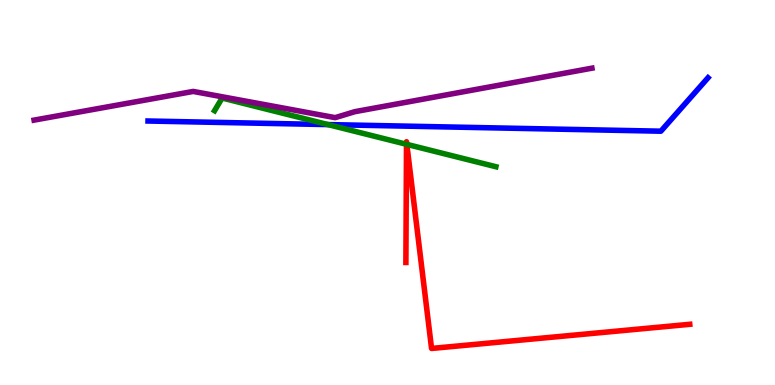[{'lines': ['blue', 'red'], 'intersections': []}, {'lines': ['green', 'red'], 'intersections': [{'x': 5.25, 'y': 6.25}, {'x': 5.25, 'y': 6.25}]}, {'lines': ['purple', 'red'], 'intersections': []}, {'lines': ['blue', 'green'], 'intersections': [{'x': 4.23, 'y': 6.76}]}, {'lines': ['blue', 'purple'], 'intersections': []}, {'lines': ['green', 'purple'], 'intersections': []}]